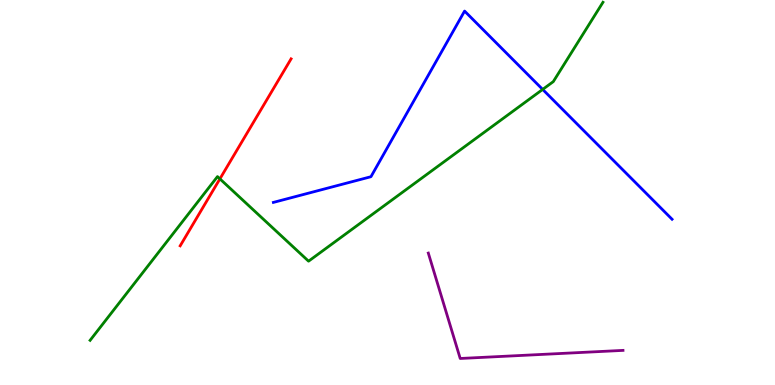[{'lines': ['blue', 'red'], 'intersections': []}, {'lines': ['green', 'red'], 'intersections': [{'x': 2.84, 'y': 5.35}]}, {'lines': ['purple', 'red'], 'intersections': []}, {'lines': ['blue', 'green'], 'intersections': [{'x': 7.0, 'y': 7.68}]}, {'lines': ['blue', 'purple'], 'intersections': []}, {'lines': ['green', 'purple'], 'intersections': []}]